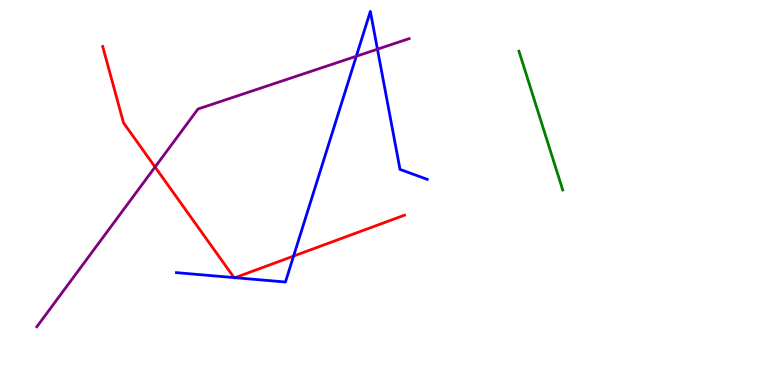[{'lines': ['blue', 'red'], 'intersections': [{'x': 3.02, 'y': 2.79}, {'x': 3.03, 'y': 2.79}, {'x': 3.79, 'y': 3.35}]}, {'lines': ['green', 'red'], 'intersections': []}, {'lines': ['purple', 'red'], 'intersections': [{'x': 2.0, 'y': 5.66}]}, {'lines': ['blue', 'green'], 'intersections': []}, {'lines': ['blue', 'purple'], 'intersections': [{'x': 4.6, 'y': 8.54}, {'x': 4.87, 'y': 8.72}]}, {'lines': ['green', 'purple'], 'intersections': []}]